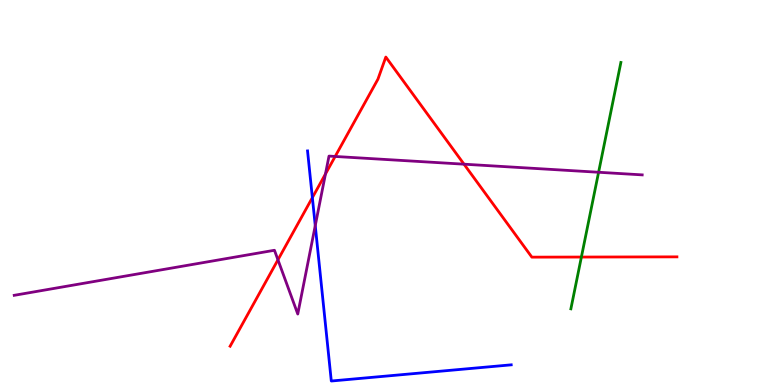[{'lines': ['blue', 'red'], 'intersections': [{'x': 4.03, 'y': 4.87}]}, {'lines': ['green', 'red'], 'intersections': [{'x': 7.5, 'y': 3.32}]}, {'lines': ['purple', 'red'], 'intersections': [{'x': 3.59, 'y': 3.25}, {'x': 4.2, 'y': 5.48}, {'x': 4.32, 'y': 5.94}, {'x': 5.99, 'y': 5.74}]}, {'lines': ['blue', 'green'], 'intersections': []}, {'lines': ['blue', 'purple'], 'intersections': [{'x': 4.07, 'y': 4.14}]}, {'lines': ['green', 'purple'], 'intersections': [{'x': 7.72, 'y': 5.53}]}]